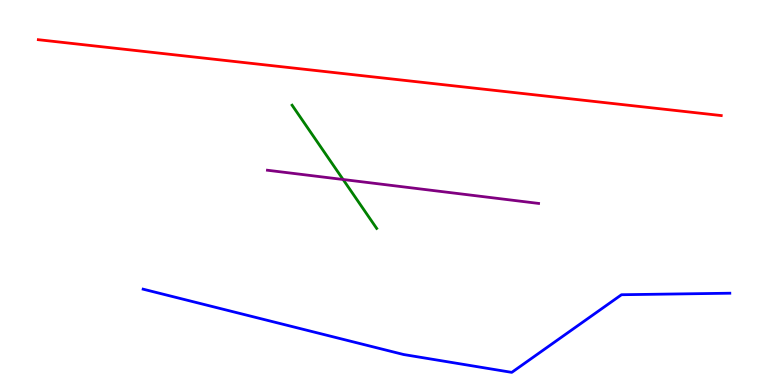[{'lines': ['blue', 'red'], 'intersections': []}, {'lines': ['green', 'red'], 'intersections': []}, {'lines': ['purple', 'red'], 'intersections': []}, {'lines': ['blue', 'green'], 'intersections': []}, {'lines': ['blue', 'purple'], 'intersections': []}, {'lines': ['green', 'purple'], 'intersections': [{'x': 4.43, 'y': 5.34}]}]